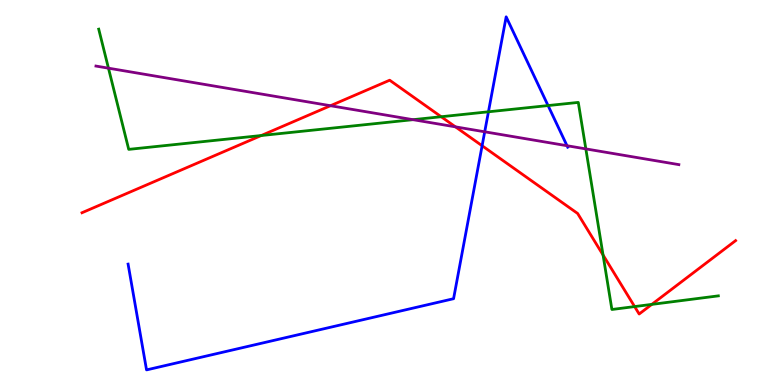[{'lines': ['blue', 'red'], 'intersections': [{'x': 6.22, 'y': 6.21}]}, {'lines': ['green', 'red'], 'intersections': [{'x': 3.37, 'y': 6.48}, {'x': 5.69, 'y': 6.97}, {'x': 7.78, 'y': 3.38}, {'x': 8.19, 'y': 2.04}, {'x': 8.41, 'y': 2.09}]}, {'lines': ['purple', 'red'], 'intersections': [{'x': 4.26, 'y': 7.25}, {'x': 5.88, 'y': 6.71}]}, {'lines': ['blue', 'green'], 'intersections': [{'x': 6.3, 'y': 7.1}, {'x': 7.07, 'y': 7.26}]}, {'lines': ['blue', 'purple'], 'intersections': [{'x': 6.25, 'y': 6.58}, {'x': 7.32, 'y': 6.22}]}, {'lines': ['green', 'purple'], 'intersections': [{'x': 1.4, 'y': 8.23}, {'x': 5.33, 'y': 6.89}, {'x': 7.56, 'y': 6.13}]}]